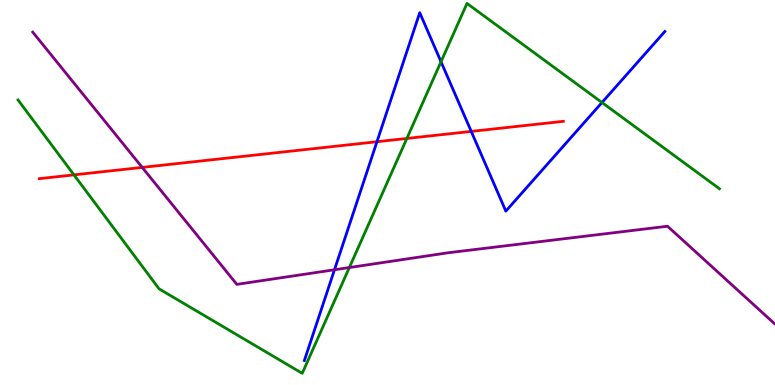[{'lines': ['blue', 'red'], 'intersections': [{'x': 4.86, 'y': 6.32}, {'x': 6.08, 'y': 6.59}]}, {'lines': ['green', 'red'], 'intersections': [{'x': 0.954, 'y': 5.46}, {'x': 5.25, 'y': 6.4}]}, {'lines': ['purple', 'red'], 'intersections': [{'x': 1.83, 'y': 5.65}]}, {'lines': ['blue', 'green'], 'intersections': [{'x': 5.69, 'y': 8.4}, {'x': 7.77, 'y': 7.34}]}, {'lines': ['blue', 'purple'], 'intersections': [{'x': 4.32, 'y': 2.99}]}, {'lines': ['green', 'purple'], 'intersections': [{'x': 4.51, 'y': 3.05}]}]